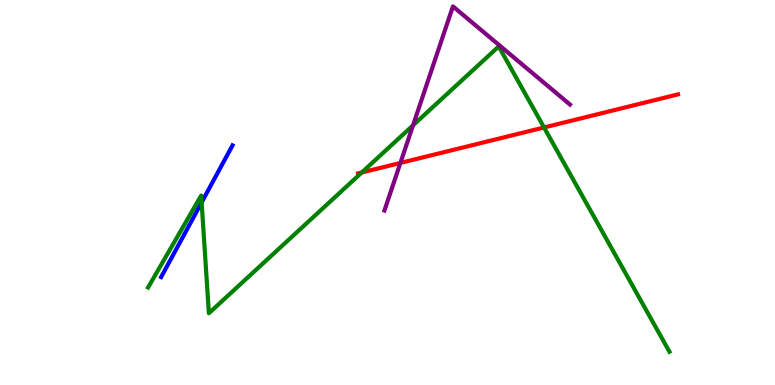[{'lines': ['blue', 'red'], 'intersections': []}, {'lines': ['green', 'red'], 'intersections': [{'x': 4.67, 'y': 5.52}, {'x': 7.02, 'y': 6.69}]}, {'lines': ['purple', 'red'], 'intersections': [{'x': 5.17, 'y': 5.77}]}, {'lines': ['blue', 'green'], 'intersections': [{'x': 2.6, 'y': 4.74}]}, {'lines': ['blue', 'purple'], 'intersections': []}, {'lines': ['green', 'purple'], 'intersections': [{'x': 5.33, 'y': 6.74}]}]